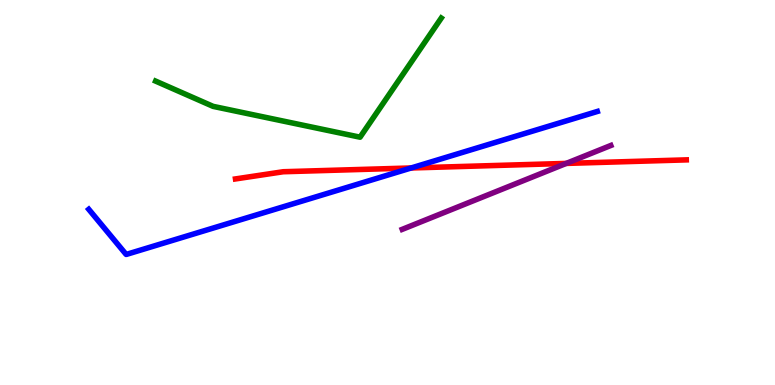[{'lines': ['blue', 'red'], 'intersections': [{'x': 5.31, 'y': 5.64}]}, {'lines': ['green', 'red'], 'intersections': []}, {'lines': ['purple', 'red'], 'intersections': [{'x': 7.31, 'y': 5.76}]}, {'lines': ['blue', 'green'], 'intersections': []}, {'lines': ['blue', 'purple'], 'intersections': []}, {'lines': ['green', 'purple'], 'intersections': []}]